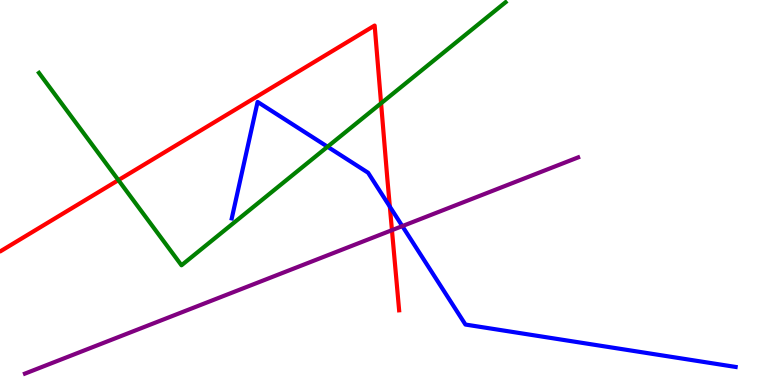[{'lines': ['blue', 'red'], 'intersections': [{'x': 5.03, 'y': 4.63}]}, {'lines': ['green', 'red'], 'intersections': [{'x': 1.53, 'y': 5.32}, {'x': 4.92, 'y': 7.32}]}, {'lines': ['purple', 'red'], 'intersections': [{'x': 5.06, 'y': 4.02}]}, {'lines': ['blue', 'green'], 'intersections': [{'x': 4.23, 'y': 6.19}]}, {'lines': ['blue', 'purple'], 'intersections': [{'x': 5.19, 'y': 4.13}]}, {'lines': ['green', 'purple'], 'intersections': []}]